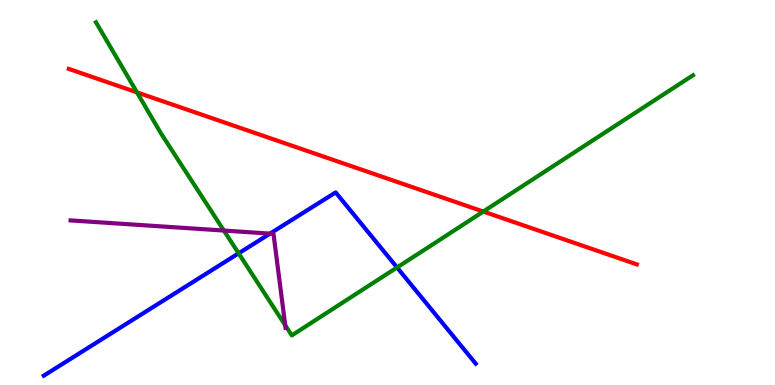[{'lines': ['blue', 'red'], 'intersections': []}, {'lines': ['green', 'red'], 'intersections': [{'x': 1.77, 'y': 7.6}, {'x': 6.24, 'y': 4.51}]}, {'lines': ['purple', 'red'], 'intersections': []}, {'lines': ['blue', 'green'], 'intersections': [{'x': 3.08, 'y': 3.42}, {'x': 5.12, 'y': 3.05}]}, {'lines': ['blue', 'purple'], 'intersections': [{'x': 3.48, 'y': 3.93}]}, {'lines': ['green', 'purple'], 'intersections': [{'x': 2.89, 'y': 4.01}, {'x': 3.68, 'y': 1.55}]}]